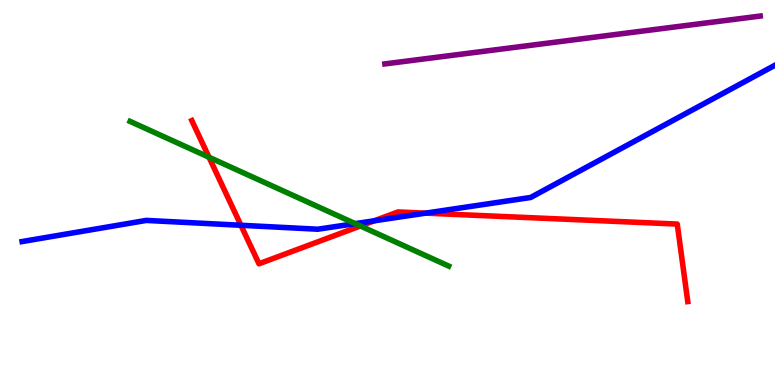[{'lines': ['blue', 'red'], 'intersections': [{'x': 3.11, 'y': 4.15}, {'x': 4.83, 'y': 4.27}, {'x': 5.49, 'y': 4.46}]}, {'lines': ['green', 'red'], 'intersections': [{'x': 2.7, 'y': 5.92}, {'x': 4.65, 'y': 4.13}]}, {'lines': ['purple', 'red'], 'intersections': []}, {'lines': ['blue', 'green'], 'intersections': [{'x': 4.58, 'y': 4.19}]}, {'lines': ['blue', 'purple'], 'intersections': []}, {'lines': ['green', 'purple'], 'intersections': []}]